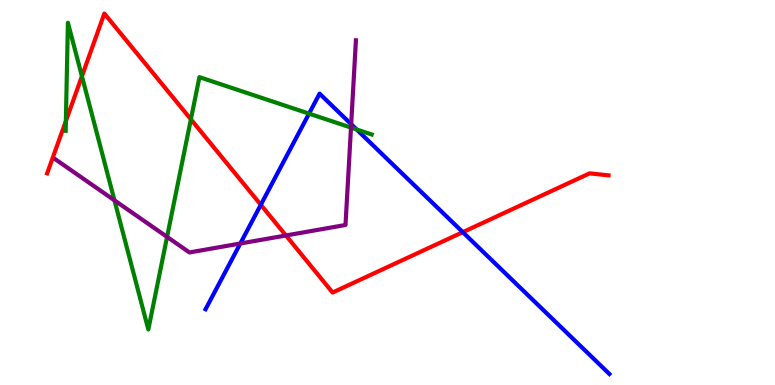[{'lines': ['blue', 'red'], 'intersections': [{'x': 3.37, 'y': 4.68}, {'x': 5.97, 'y': 3.97}]}, {'lines': ['green', 'red'], 'intersections': [{'x': 0.85, 'y': 6.86}, {'x': 1.06, 'y': 8.02}, {'x': 2.46, 'y': 6.9}]}, {'lines': ['purple', 'red'], 'intersections': [{'x': 3.69, 'y': 3.88}]}, {'lines': ['blue', 'green'], 'intersections': [{'x': 3.99, 'y': 7.05}, {'x': 4.6, 'y': 6.64}]}, {'lines': ['blue', 'purple'], 'intersections': [{'x': 3.1, 'y': 3.68}, {'x': 4.53, 'y': 6.77}]}, {'lines': ['green', 'purple'], 'intersections': [{'x': 1.48, 'y': 4.8}, {'x': 2.16, 'y': 3.85}, {'x': 4.53, 'y': 6.69}]}]